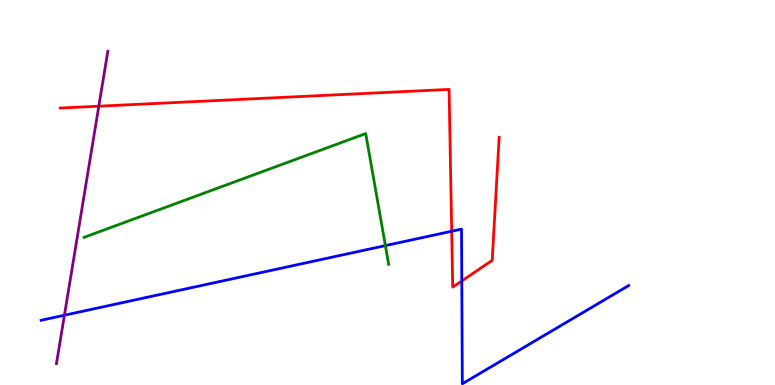[{'lines': ['blue', 'red'], 'intersections': [{'x': 5.83, 'y': 3.99}, {'x': 5.96, 'y': 2.7}]}, {'lines': ['green', 'red'], 'intersections': []}, {'lines': ['purple', 'red'], 'intersections': [{'x': 1.27, 'y': 7.24}]}, {'lines': ['blue', 'green'], 'intersections': [{'x': 4.97, 'y': 3.62}]}, {'lines': ['blue', 'purple'], 'intersections': [{'x': 0.831, 'y': 1.81}]}, {'lines': ['green', 'purple'], 'intersections': []}]